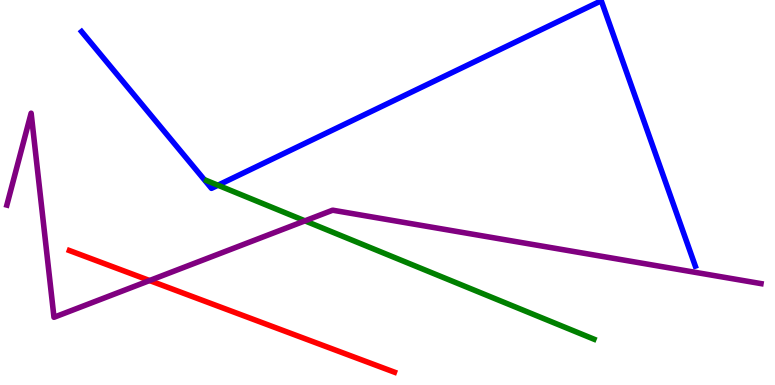[{'lines': ['blue', 'red'], 'intersections': []}, {'lines': ['green', 'red'], 'intersections': []}, {'lines': ['purple', 'red'], 'intersections': [{'x': 1.93, 'y': 2.71}]}, {'lines': ['blue', 'green'], 'intersections': [{'x': 2.81, 'y': 5.19}]}, {'lines': ['blue', 'purple'], 'intersections': []}, {'lines': ['green', 'purple'], 'intersections': [{'x': 3.93, 'y': 4.26}]}]